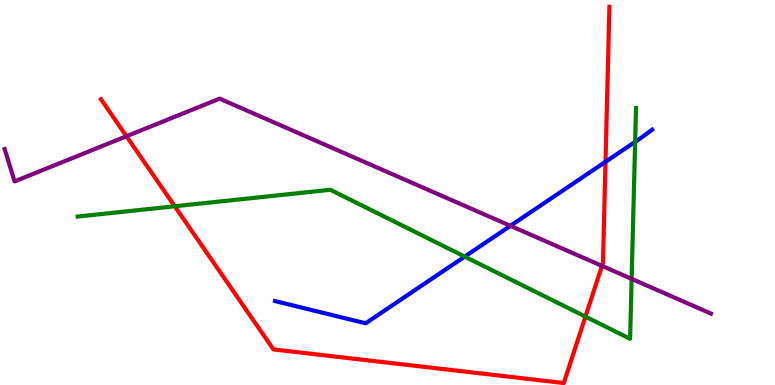[{'lines': ['blue', 'red'], 'intersections': [{'x': 7.81, 'y': 5.8}]}, {'lines': ['green', 'red'], 'intersections': [{'x': 2.25, 'y': 4.64}, {'x': 7.55, 'y': 1.78}]}, {'lines': ['purple', 'red'], 'intersections': [{'x': 1.63, 'y': 6.46}, {'x': 7.77, 'y': 3.09}]}, {'lines': ['blue', 'green'], 'intersections': [{'x': 6.0, 'y': 3.34}, {'x': 8.2, 'y': 6.32}]}, {'lines': ['blue', 'purple'], 'intersections': [{'x': 6.59, 'y': 4.13}]}, {'lines': ['green', 'purple'], 'intersections': [{'x': 8.15, 'y': 2.76}]}]